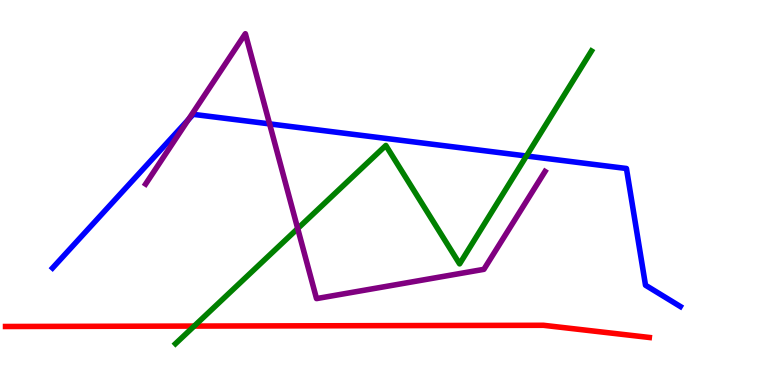[{'lines': ['blue', 'red'], 'intersections': []}, {'lines': ['green', 'red'], 'intersections': [{'x': 2.51, 'y': 1.53}]}, {'lines': ['purple', 'red'], 'intersections': []}, {'lines': ['blue', 'green'], 'intersections': [{'x': 6.79, 'y': 5.95}]}, {'lines': ['blue', 'purple'], 'intersections': [{'x': 2.43, 'y': 6.89}, {'x': 3.48, 'y': 6.78}]}, {'lines': ['green', 'purple'], 'intersections': [{'x': 3.84, 'y': 4.06}]}]